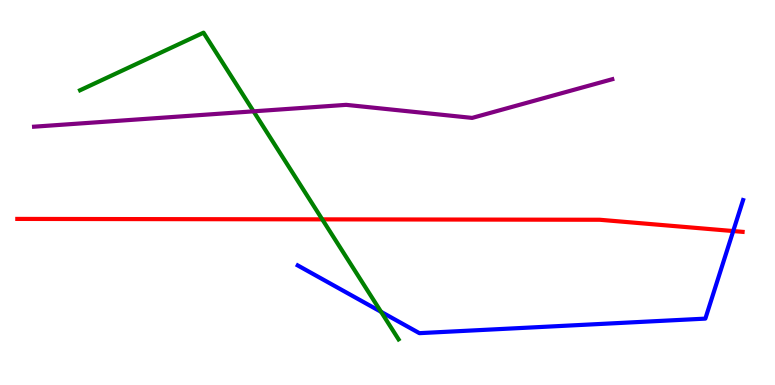[{'lines': ['blue', 'red'], 'intersections': [{'x': 9.46, 'y': 4.0}]}, {'lines': ['green', 'red'], 'intersections': [{'x': 4.16, 'y': 4.3}]}, {'lines': ['purple', 'red'], 'intersections': []}, {'lines': ['blue', 'green'], 'intersections': [{'x': 4.92, 'y': 1.9}]}, {'lines': ['blue', 'purple'], 'intersections': []}, {'lines': ['green', 'purple'], 'intersections': [{'x': 3.27, 'y': 7.11}]}]